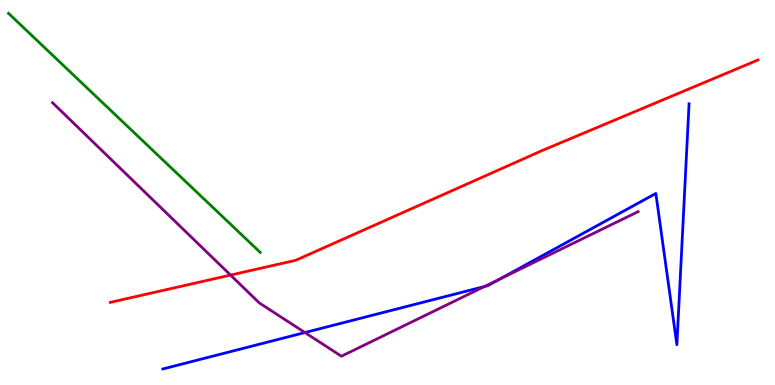[{'lines': ['blue', 'red'], 'intersections': []}, {'lines': ['green', 'red'], 'intersections': []}, {'lines': ['purple', 'red'], 'intersections': [{'x': 2.97, 'y': 2.86}]}, {'lines': ['blue', 'green'], 'intersections': []}, {'lines': ['blue', 'purple'], 'intersections': [{'x': 3.93, 'y': 1.36}, {'x': 6.25, 'y': 2.56}, {'x': 6.45, 'y': 2.75}]}, {'lines': ['green', 'purple'], 'intersections': []}]